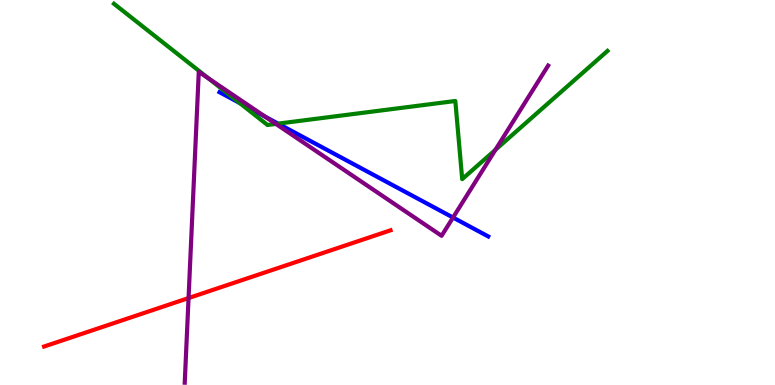[{'lines': ['blue', 'red'], 'intersections': []}, {'lines': ['green', 'red'], 'intersections': []}, {'lines': ['purple', 'red'], 'intersections': [{'x': 2.43, 'y': 2.26}]}, {'lines': ['blue', 'green'], 'intersections': [{'x': 3.09, 'y': 7.32}, {'x': 3.59, 'y': 6.79}]}, {'lines': ['blue', 'purple'], 'intersections': [{'x': 3.42, 'y': 6.97}, {'x': 5.85, 'y': 4.35}]}, {'lines': ['green', 'purple'], 'intersections': [{'x': 2.69, 'y': 7.96}, {'x': 3.56, 'y': 6.78}, {'x': 6.39, 'y': 6.11}]}]